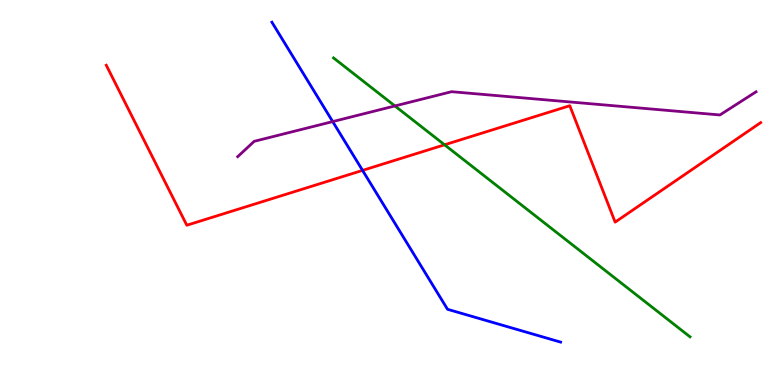[{'lines': ['blue', 'red'], 'intersections': [{'x': 4.68, 'y': 5.57}]}, {'lines': ['green', 'red'], 'intersections': [{'x': 5.74, 'y': 6.24}]}, {'lines': ['purple', 'red'], 'intersections': []}, {'lines': ['blue', 'green'], 'intersections': []}, {'lines': ['blue', 'purple'], 'intersections': [{'x': 4.29, 'y': 6.84}]}, {'lines': ['green', 'purple'], 'intersections': [{'x': 5.1, 'y': 7.25}]}]